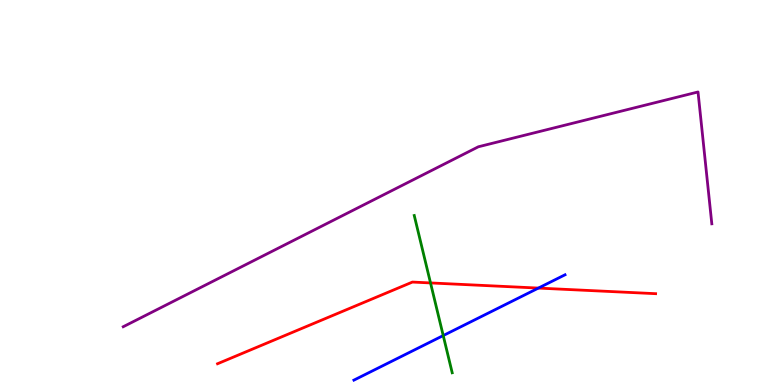[{'lines': ['blue', 'red'], 'intersections': [{'x': 6.95, 'y': 2.52}]}, {'lines': ['green', 'red'], 'intersections': [{'x': 5.56, 'y': 2.65}]}, {'lines': ['purple', 'red'], 'intersections': []}, {'lines': ['blue', 'green'], 'intersections': [{'x': 5.72, 'y': 1.28}]}, {'lines': ['blue', 'purple'], 'intersections': []}, {'lines': ['green', 'purple'], 'intersections': []}]